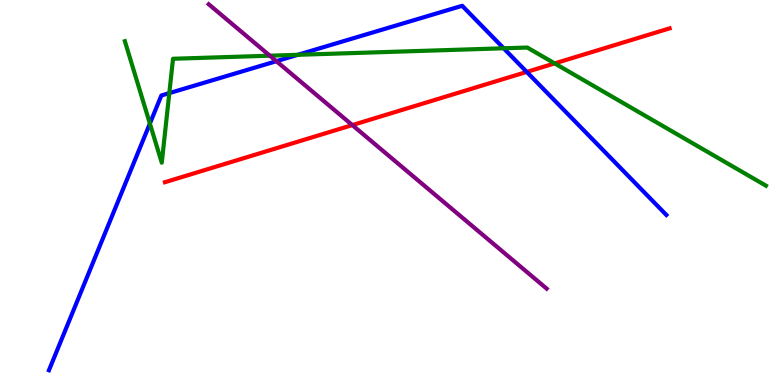[{'lines': ['blue', 'red'], 'intersections': [{'x': 6.8, 'y': 8.13}]}, {'lines': ['green', 'red'], 'intersections': [{'x': 7.16, 'y': 8.35}]}, {'lines': ['purple', 'red'], 'intersections': [{'x': 4.55, 'y': 6.75}]}, {'lines': ['blue', 'green'], 'intersections': [{'x': 1.93, 'y': 6.79}, {'x': 2.18, 'y': 7.58}, {'x': 3.84, 'y': 8.58}, {'x': 6.5, 'y': 8.75}]}, {'lines': ['blue', 'purple'], 'intersections': [{'x': 3.57, 'y': 8.41}]}, {'lines': ['green', 'purple'], 'intersections': [{'x': 3.48, 'y': 8.55}]}]